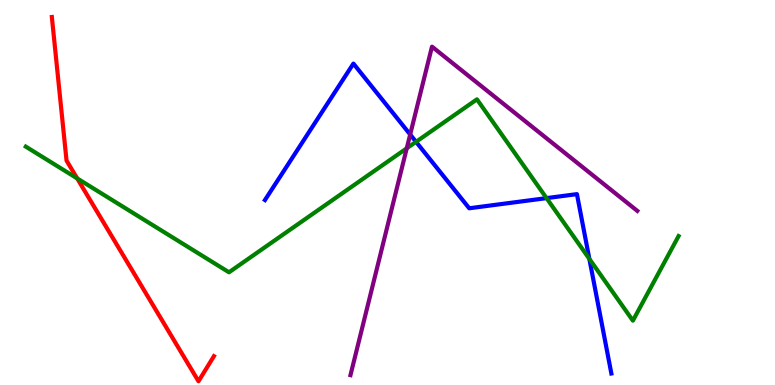[{'lines': ['blue', 'red'], 'intersections': []}, {'lines': ['green', 'red'], 'intersections': [{'x': 0.996, 'y': 5.37}]}, {'lines': ['purple', 'red'], 'intersections': []}, {'lines': ['blue', 'green'], 'intersections': [{'x': 5.37, 'y': 6.32}, {'x': 7.05, 'y': 4.85}, {'x': 7.6, 'y': 3.28}]}, {'lines': ['blue', 'purple'], 'intersections': [{'x': 5.29, 'y': 6.51}]}, {'lines': ['green', 'purple'], 'intersections': [{'x': 5.25, 'y': 6.15}]}]